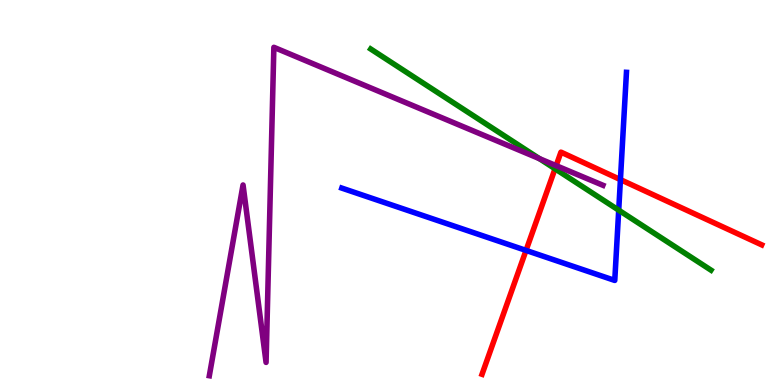[{'lines': ['blue', 'red'], 'intersections': [{'x': 6.79, 'y': 3.5}, {'x': 8.01, 'y': 5.33}]}, {'lines': ['green', 'red'], 'intersections': [{'x': 7.16, 'y': 5.62}]}, {'lines': ['purple', 'red'], 'intersections': [{'x': 7.18, 'y': 5.7}]}, {'lines': ['blue', 'green'], 'intersections': [{'x': 7.98, 'y': 4.54}]}, {'lines': ['blue', 'purple'], 'intersections': []}, {'lines': ['green', 'purple'], 'intersections': [{'x': 6.96, 'y': 5.88}]}]